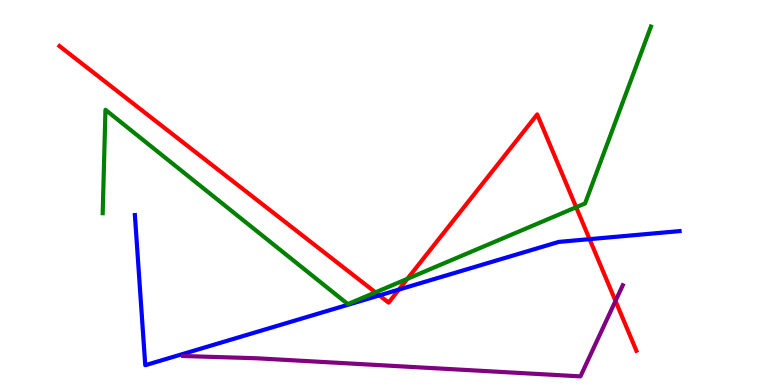[{'lines': ['blue', 'red'], 'intersections': [{'x': 4.89, 'y': 2.33}, {'x': 5.15, 'y': 2.48}, {'x': 7.61, 'y': 3.79}]}, {'lines': ['green', 'red'], 'intersections': [{'x': 4.84, 'y': 2.41}, {'x': 5.26, 'y': 2.76}, {'x': 7.43, 'y': 4.62}]}, {'lines': ['purple', 'red'], 'intersections': [{'x': 7.94, 'y': 2.18}]}, {'lines': ['blue', 'green'], 'intersections': []}, {'lines': ['blue', 'purple'], 'intersections': []}, {'lines': ['green', 'purple'], 'intersections': []}]